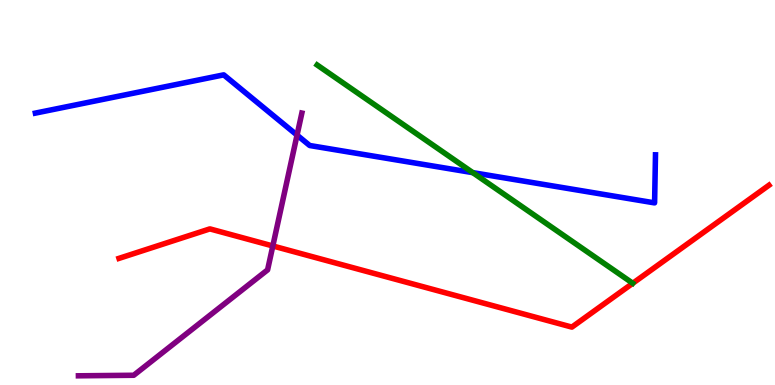[{'lines': ['blue', 'red'], 'intersections': []}, {'lines': ['green', 'red'], 'intersections': []}, {'lines': ['purple', 'red'], 'intersections': [{'x': 3.52, 'y': 3.61}]}, {'lines': ['blue', 'green'], 'intersections': [{'x': 6.1, 'y': 5.52}]}, {'lines': ['blue', 'purple'], 'intersections': [{'x': 3.83, 'y': 6.49}]}, {'lines': ['green', 'purple'], 'intersections': []}]